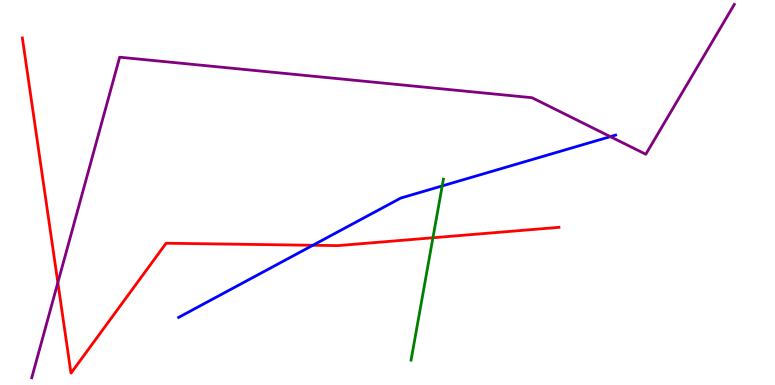[{'lines': ['blue', 'red'], 'intersections': [{'x': 4.04, 'y': 3.63}]}, {'lines': ['green', 'red'], 'intersections': [{'x': 5.59, 'y': 3.82}]}, {'lines': ['purple', 'red'], 'intersections': [{'x': 0.746, 'y': 2.66}]}, {'lines': ['blue', 'green'], 'intersections': [{'x': 5.71, 'y': 5.17}]}, {'lines': ['blue', 'purple'], 'intersections': [{'x': 7.88, 'y': 6.45}]}, {'lines': ['green', 'purple'], 'intersections': []}]